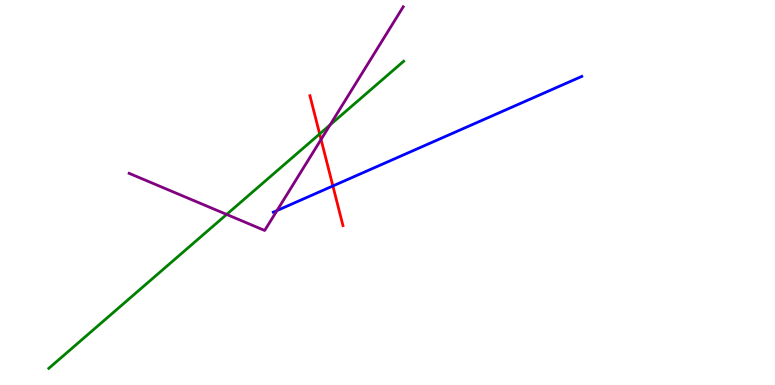[{'lines': ['blue', 'red'], 'intersections': [{'x': 4.3, 'y': 5.17}]}, {'lines': ['green', 'red'], 'intersections': [{'x': 4.12, 'y': 6.52}]}, {'lines': ['purple', 'red'], 'intersections': [{'x': 4.14, 'y': 6.38}]}, {'lines': ['blue', 'green'], 'intersections': []}, {'lines': ['blue', 'purple'], 'intersections': [{'x': 3.57, 'y': 4.53}]}, {'lines': ['green', 'purple'], 'intersections': [{'x': 2.92, 'y': 4.43}, {'x': 4.26, 'y': 6.75}]}]